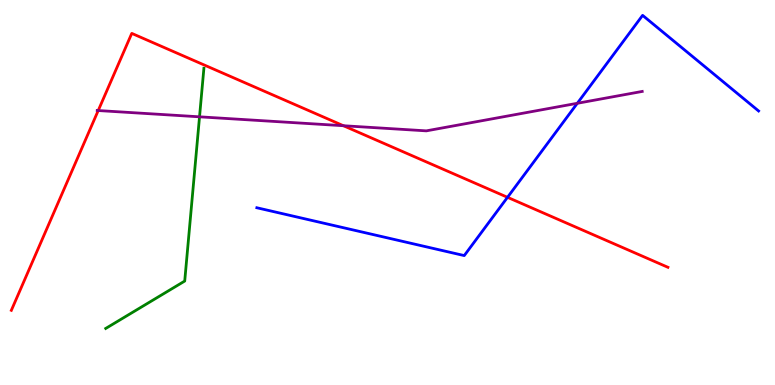[{'lines': ['blue', 'red'], 'intersections': [{'x': 6.55, 'y': 4.87}]}, {'lines': ['green', 'red'], 'intersections': []}, {'lines': ['purple', 'red'], 'intersections': [{'x': 1.27, 'y': 7.13}, {'x': 4.43, 'y': 6.73}]}, {'lines': ['blue', 'green'], 'intersections': []}, {'lines': ['blue', 'purple'], 'intersections': [{'x': 7.45, 'y': 7.32}]}, {'lines': ['green', 'purple'], 'intersections': [{'x': 2.57, 'y': 6.97}]}]